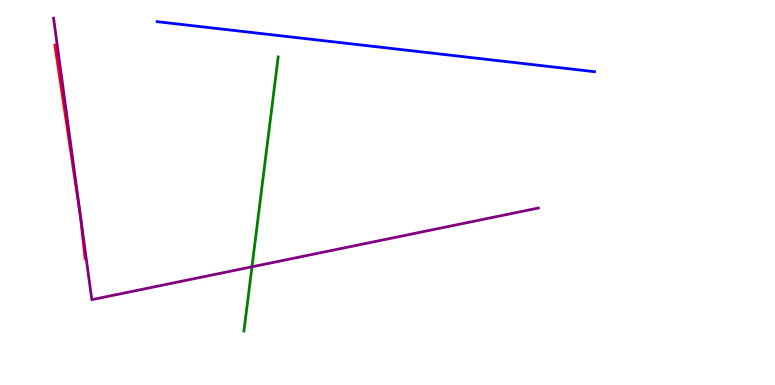[{'lines': ['blue', 'red'], 'intersections': []}, {'lines': ['green', 'red'], 'intersections': []}, {'lines': ['purple', 'red'], 'intersections': []}, {'lines': ['blue', 'green'], 'intersections': []}, {'lines': ['blue', 'purple'], 'intersections': []}, {'lines': ['green', 'purple'], 'intersections': [{'x': 3.25, 'y': 3.07}]}]